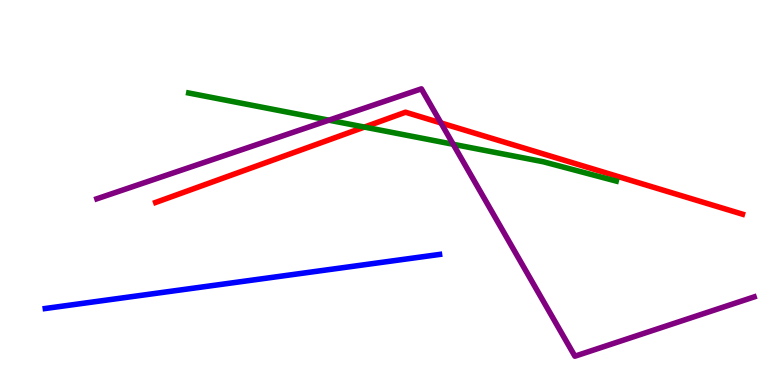[{'lines': ['blue', 'red'], 'intersections': []}, {'lines': ['green', 'red'], 'intersections': [{'x': 4.7, 'y': 6.7}]}, {'lines': ['purple', 'red'], 'intersections': [{'x': 5.69, 'y': 6.81}]}, {'lines': ['blue', 'green'], 'intersections': []}, {'lines': ['blue', 'purple'], 'intersections': []}, {'lines': ['green', 'purple'], 'intersections': [{'x': 4.24, 'y': 6.88}, {'x': 5.85, 'y': 6.25}]}]